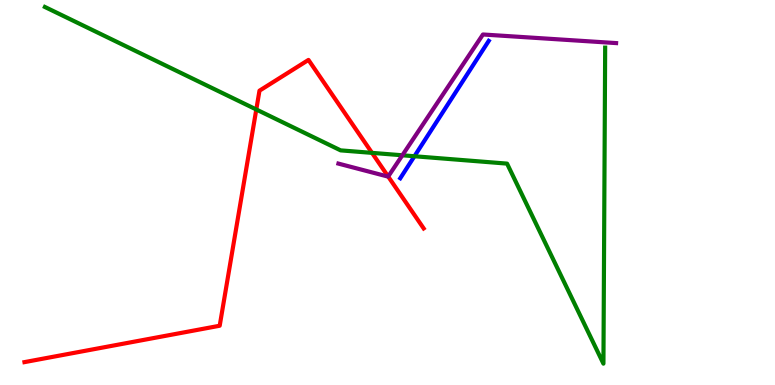[{'lines': ['blue', 'red'], 'intersections': []}, {'lines': ['green', 'red'], 'intersections': [{'x': 3.31, 'y': 7.16}, {'x': 4.8, 'y': 6.03}]}, {'lines': ['purple', 'red'], 'intersections': [{'x': 5.01, 'y': 5.42}]}, {'lines': ['blue', 'green'], 'intersections': [{'x': 5.35, 'y': 5.94}]}, {'lines': ['blue', 'purple'], 'intersections': []}, {'lines': ['green', 'purple'], 'intersections': [{'x': 5.19, 'y': 5.97}]}]